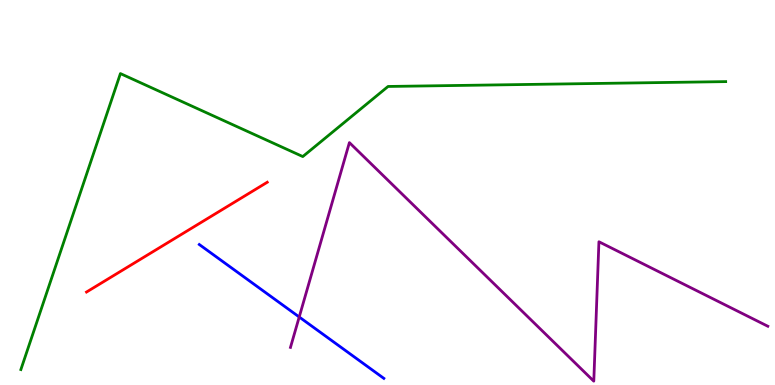[{'lines': ['blue', 'red'], 'intersections': []}, {'lines': ['green', 'red'], 'intersections': []}, {'lines': ['purple', 'red'], 'intersections': []}, {'lines': ['blue', 'green'], 'intersections': []}, {'lines': ['blue', 'purple'], 'intersections': [{'x': 3.86, 'y': 1.77}]}, {'lines': ['green', 'purple'], 'intersections': []}]